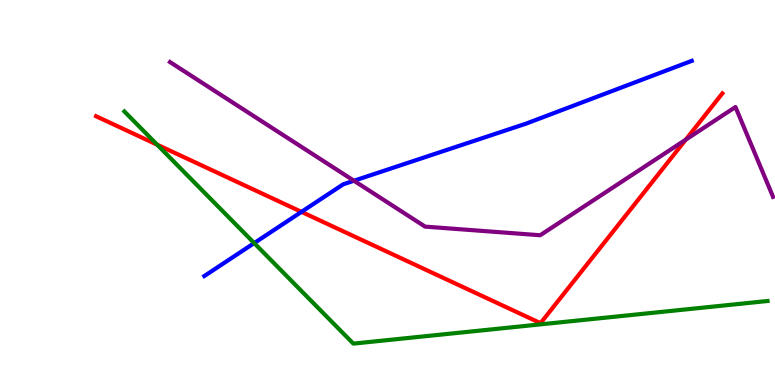[{'lines': ['blue', 'red'], 'intersections': [{'x': 3.89, 'y': 4.5}]}, {'lines': ['green', 'red'], 'intersections': [{'x': 2.03, 'y': 6.24}]}, {'lines': ['purple', 'red'], 'intersections': [{'x': 8.85, 'y': 6.37}]}, {'lines': ['blue', 'green'], 'intersections': [{'x': 3.28, 'y': 3.69}]}, {'lines': ['blue', 'purple'], 'intersections': [{'x': 4.57, 'y': 5.31}]}, {'lines': ['green', 'purple'], 'intersections': []}]